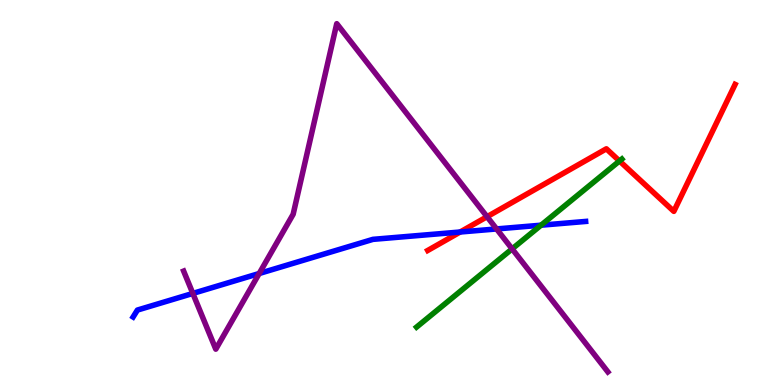[{'lines': ['blue', 'red'], 'intersections': [{'x': 5.94, 'y': 3.97}]}, {'lines': ['green', 'red'], 'intersections': [{'x': 7.99, 'y': 5.82}]}, {'lines': ['purple', 'red'], 'intersections': [{'x': 6.28, 'y': 4.37}]}, {'lines': ['blue', 'green'], 'intersections': [{'x': 6.98, 'y': 4.15}]}, {'lines': ['blue', 'purple'], 'intersections': [{'x': 2.49, 'y': 2.38}, {'x': 3.34, 'y': 2.9}, {'x': 6.41, 'y': 4.05}]}, {'lines': ['green', 'purple'], 'intersections': [{'x': 6.61, 'y': 3.54}]}]